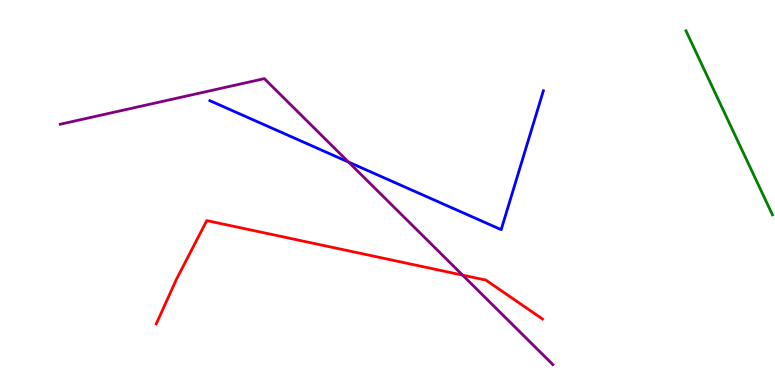[{'lines': ['blue', 'red'], 'intersections': []}, {'lines': ['green', 'red'], 'intersections': []}, {'lines': ['purple', 'red'], 'intersections': [{'x': 5.97, 'y': 2.85}]}, {'lines': ['blue', 'green'], 'intersections': []}, {'lines': ['blue', 'purple'], 'intersections': [{'x': 4.5, 'y': 5.79}]}, {'lines': ['green', 'purple'], 'intersections': []}]